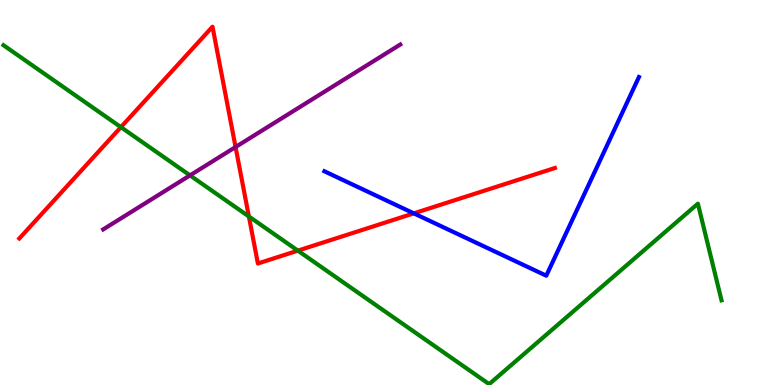[{'lines': ['blue', 'red'], 'intersections': [{'x': 5.34, 'y': 4.46}]}, {'lines': ['green', 'red'], 'intersections': [{'x': 1.56, 'y': 6.7}, {'x': 3.21, 'y': 4.38}, {'x': 3.84, 'y': 3.49}]}, {'lines': ['purple', 'red'], 'intersections': [{'x': 3.04, 'y': 6.18}]}, {'lines': ['blue', 'green'], 'intersections': []}, {'lines': ['blue', 'purple'], 'intersections': []}, {'lines': ['green', 'purple'], 'intersections': [{'x': 2.45, 'y': 5.44}]}]